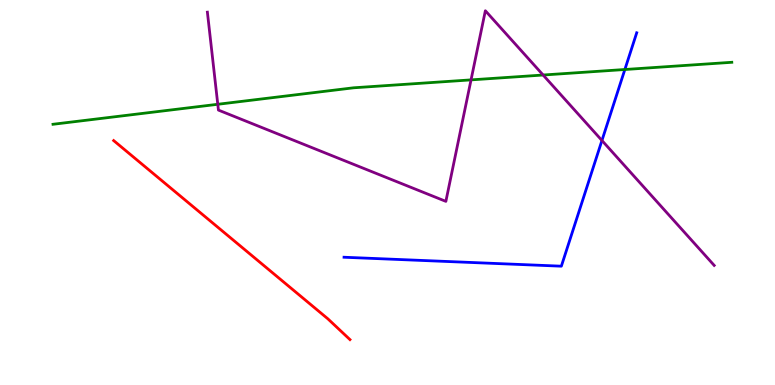[{'lines': ['blue', 'red'], 'intersections': []}, {'lines': ['green', 'red'], 'intersections': []}, {'lines': ['purple', 'red'], 'intersections': []}, {'lines': ['blue', 'green'], 'intersections': [{'x': 8.06, 'y': 8.19}]}, {'lines': ['blue', 'purple'], 'intersections': [{'x': 7.77, 'y': 6.35}]}, {'lines': ['green', 'purple'], 'intersections': [{'x': 2.81, 'y': 7.29}, {'x': 6.08, 'y': 7.93}, {'x': 7.01, 'y': 8.05}]}]